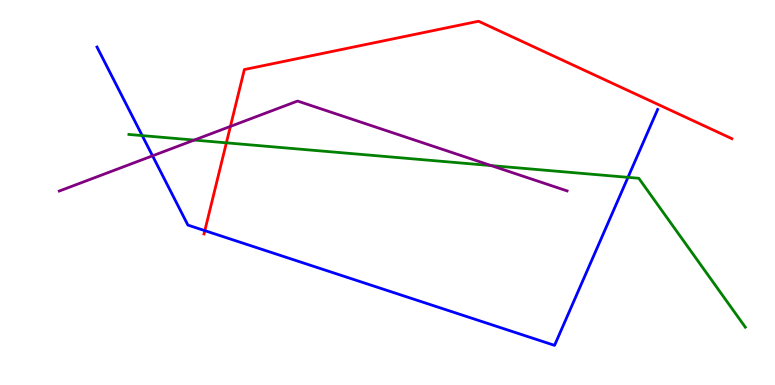[{'lines': ['blue', 'red'], 'intersections': [{'x': 2.64, 'y': 4.01}]}, {'lines': ['green', 'red'], 'intersections': [{'x': 2.92, 'y': 6.29}]}, {'lines': ['purple', 'red'], 'intersections': [{'x': 2.97, 'y': 6.72}]}, {'lines': ['blue', 'green'], 'intersections': [{'x': 1.84, 'y': 6.48}, {'x': 8.1, 'y': 5.39}]}, {'lines': ['blue', 'purple'], 'intersections': [{'x': 1.97, 'y': 5.95}]}, {'lines': ['green', 'purple'], 'intersections': [{'x': 2.51, 'y': 6.36}, {'x': 6.34, 'y': 5.7}]}]